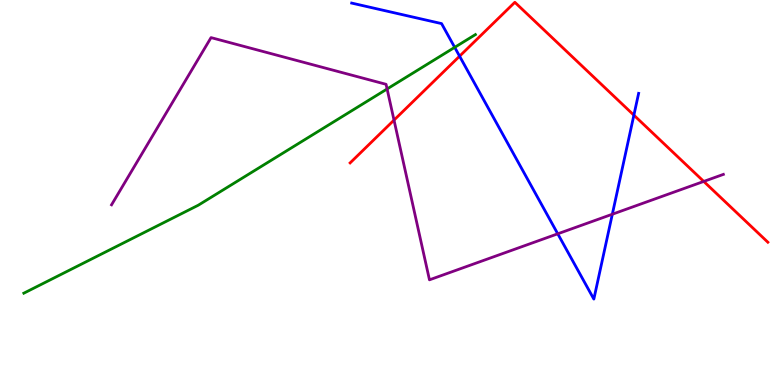[{'lines': ['blue', 'red'], 'intersections': [{'x': 5.93, 'y': 8.54}, {'x': 8.18, 'y': 7.01}]}, {'lines': ['green', 'red'], 'intersections': []}, {'lines': ['purple', 'red'], 'intersections': [{'x': 5.08, 'y': 6.88}, {'x': 9.08, 'y': 5.29}]}, {'lines': ['blue', 'green'], 'intersections': [{'x': 5.87, 'y': 8.77}]}, {'lines': ['blue', 'purple'], 'intersections': [{'x': 7.2, 'y': 3.93}, {'x': 7.9, 'y': 4.44}]}, {'lines': ['green', 'purple'], 'intersections': [{'x': 4.99, 'y': 7.69}]}]